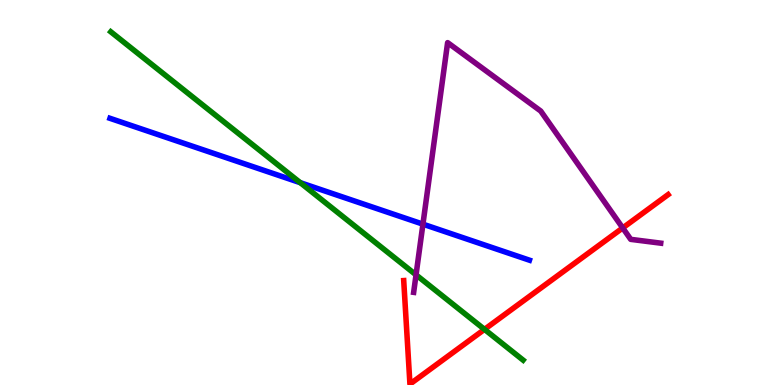[{'lines': ['blue', 'red'], 'intersections': []}, {'lines': ['green', 'red'], 'intersections': [{'x': 6.25, 'y': 1.44}]}, {'lines': ['purple', 'red'], 'intersections': [{'x': 8.04, 'y': 4.08}]}, {'lines': ['blue', 'green'], 'intersections': [{'x': 3.87, 'y': 5.26}]}, {'lines': ['blue', 'purple'], 'intersections': [{'x': 5.46, 'y': 4.18}]}, {'lines': ['green', 'purple'], 'intersections': [{'x': 5.37, 'y': 2.86}]}]